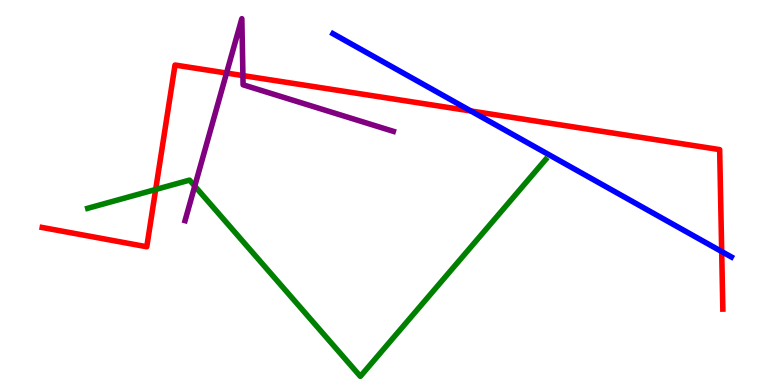[{'lines': ['blue', 'red'], 'intersections': [{'x': 6.08, 'y': 7.12}, {'x': 9.31, 'y': 3.47}]}, {'lines': ['green', 'red'], 'intersections': [{'x': 2.01, 'y': 5.08}]}, {'lines': ['purple', 'red'], 'intersections': [{'x': 2.92, 'y': 8.1}, {'x': 3.13, 'y': 8.04}]}, {'lines': ['blue', 'green'], 'intersections': []}, {'lines': ['blue', 'purple'], 'intersections': []}, {'lines': ['green', 'purple'], 'intersections': [{'x': 2.51, 'y': 5.17}]}]